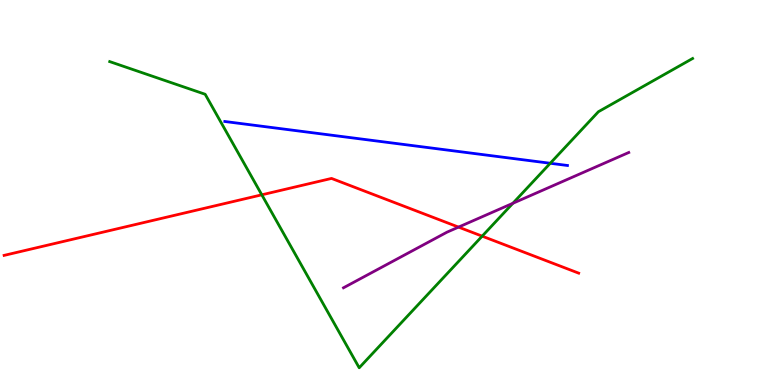[{'lines': ['blue', 'red'], 'intersections': []}, {'lines': ['green', 'red'], 'intersections': [{'x': 3.38, 'y': 4.94}, {'x': 6.22, 'y': 3.87}]}, {'lines': ['purple', 'red'], 'intersections': [{'x': 5.92, 'y': 4.1}]}, {'lines': ['blue', 'green'], 'intersections': [{'x': 7.1, 'y': 5.76}]}, {'lines': ['blue', 'purple'], 'intersections': []}, {'lines': ['green', 'purple'], 'intersections': [{'x': 6.62, 'y': 4.72}]}]